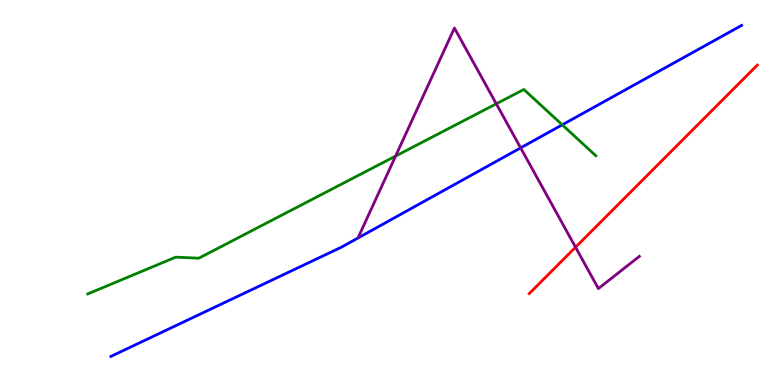[{'lines': ['blue', 'red'], 'intersections': []}, {'lines': ['green', 'red'], 'intersections': []}, {'lines': ['purple', 'red'], 'intersections': [{'x': 7.43, 'y': 3.58}]}, {'lines': ['blue', 'green'], 'intersections': [{'x': 7.25, 'y': 6.76}]}, {'lines': ['blue', 'purple'], 'intersections': [{'x': 6.72, 'y': 6.16}]}, {'lines': ['green', 'purple'], 'intersections': [{'x': 5.1, 'y': 5.95}, {'x': 6.4, 'y': 7.3}]}]